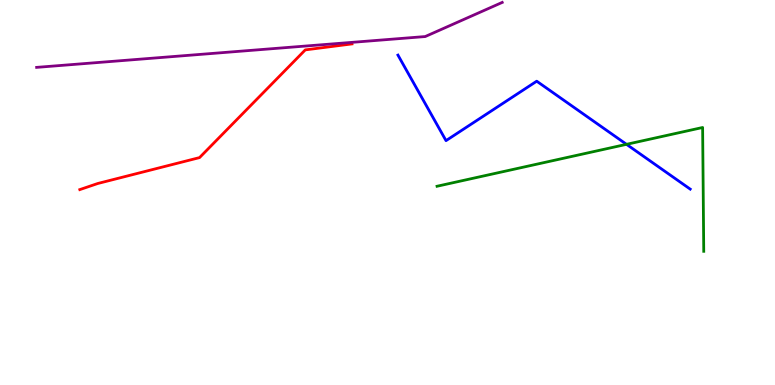[{'lines': ['blue', 'red'], 'intersections': []}, {'lines': ['green', 'red'], 'intersections': []}, {'lines': ['purple', 'red'], 'intersections': []}, {'lines': ['blue', 'green'], 'intersections': [{'x': 8.08, 'y': 6.25}]}, {'lines': ['blue', 'purple'], 'intersections': []}, {'lines': ['green', 'purple'], 'intersections': []}]